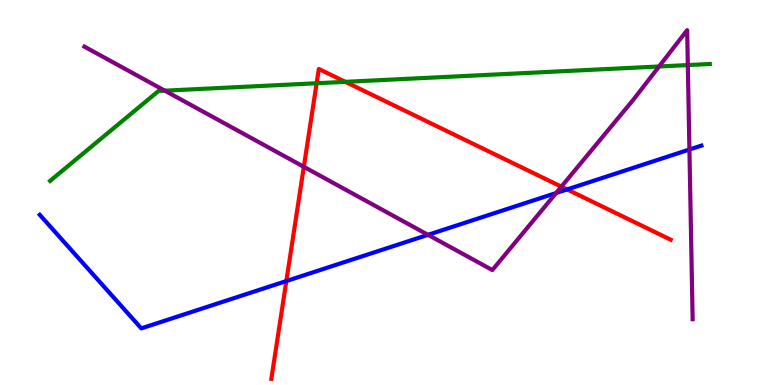[{'lines': ['blue', 'red'], 'intersections': [{'x': 3.69, 'y': 2.7}, {'x': 7.32, 'y': 5.08}]}, {'lines': ['green', 'red'], 'intersections': [{'x': 4.09, 'y': 7.84}, {'x': 4.46, 'y': 7.87}]}, {'lines': ['purple', 'red'], 'intersections': [{'x': 3.92, 'y': 5.67}, {'x': 7.24, 'y': 5.15}]}, {'lines': ['blue', 'green'], 'intersections': []}, {'lines': ['blue', 'purple'], 'intersections': [{'x': 5.52, 'y': 3.9}, {'x': 7.18, 'y': 4.99}, {'x': 8.9, 'y': 6.12}]}, {'lines': ['green', 'purple'], 'intersections': [{'x': 2.13, 'y': 7.64}, {'x': 8.5, 'y': 8.27}, {'x': 8.88, 'y': 8.31}]}]